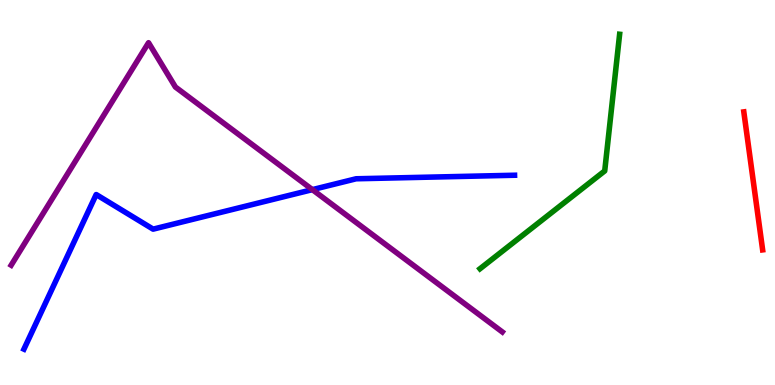[{'lines': ['blue', 'red'], 'intersections': []}, {'lines': ['green', 'red'], 'intersections': []}, {'lines': ['purple', 'red'], 'intersections': []}, {'lines': ['blue', 'green'], 'intersections': []}, {'lines': ['blue', 'purple'], 'intersections': [{'x': 4.03, 'y': 5.07}]}, {'lines': ['green', 'purple'], 'intersections': []}]